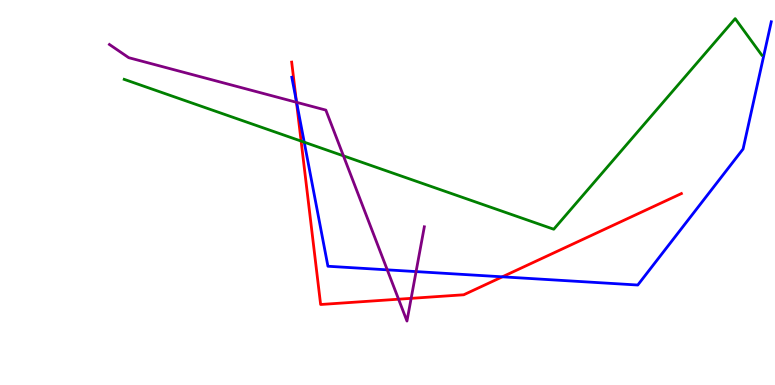[{'lines': ['blue', 'red'], 'intersections': [{'x': 3.82, 'y': 7.39}, {'x': 6.48, 'y': 2.81}]}, {'lines': ['green', 'red'], 'intersections': [{'x': 3.89, 'y': 6.34}]}, {'lines': ['purple', 'red'], 'intersections': [{'x': 3.83, 'y': 7.34}, {'x': 5.14, 'y': 2.23}, {'x': 5.31, 'y': 2.25}]}, {'lines': ['blue', 'green'], 'intersections': [{'x': 3.93, 'y': 6.31}]}, {'lines': ['blue', 'purple'], 'intersections': [{'x': 3.83, 'y': 7.34}, {'x': 5.0, 'y': 2.99}, {'x': 5.37, 'y': 2.95}]}, {'lines': ['green', 'purple'], 'intersections': [{'x': 4.43, 'y': 5.95}]}]